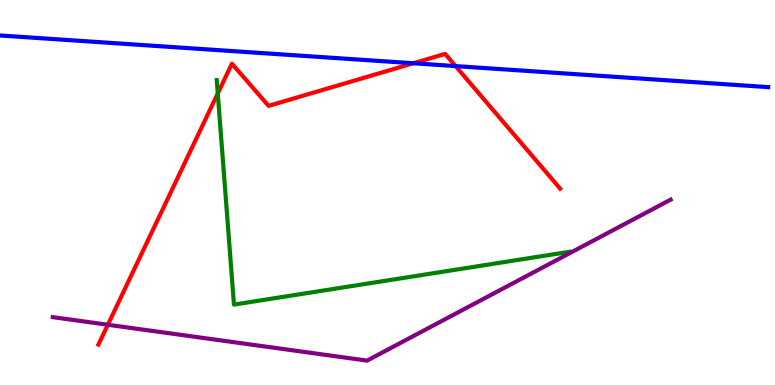[{'lines': ['blue', 'red'], 'intersections': [{'x': 5.33, 'y': 8.36}, {'x': 5.88, 'y': 8.28}]}, {'lines': ['green', 'red'], 'intersections': [{'x': 2.81, 'y': 7.57}]}, {'lines': ['purple', 'red'], 'intersections': [{'x': 1.39, 'y': 1.56}]}, {'lines': ['blue', 'green'], 'intersections': []}, {'lines': ['blue', 'purple'], 'intersections': []}, {'lines': ['green', 'purple'], 'intersections': []}]